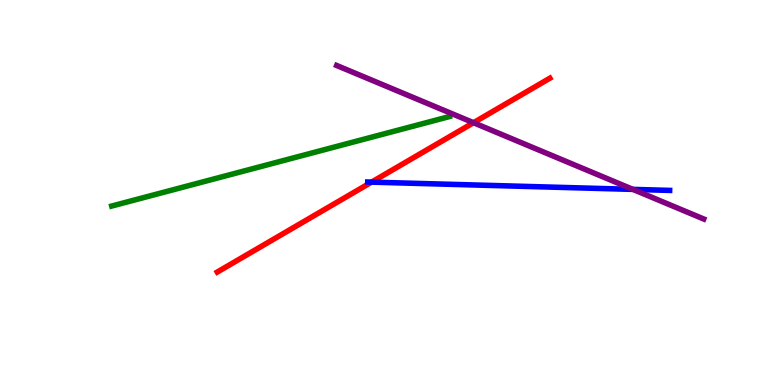[{'lines': ['blue', 'red'], 'intersections': [{'x': 4.79, 'y': 5.27}]}, {'lines': ['green', 'red'], 'intersections': []}, {'lines': ['purple', 'red'], 'intersections': [{'x': 6.11, 'y': 6.81}]}, {'lines': ['blue', 'green'], 'intersections': []}, {'lines': ['blue', 'purple'], 'intersections': [{'x': 8.17, 'y': 5.08}]}, {'lines': ['green', 'purple'], 'intersections': []}]